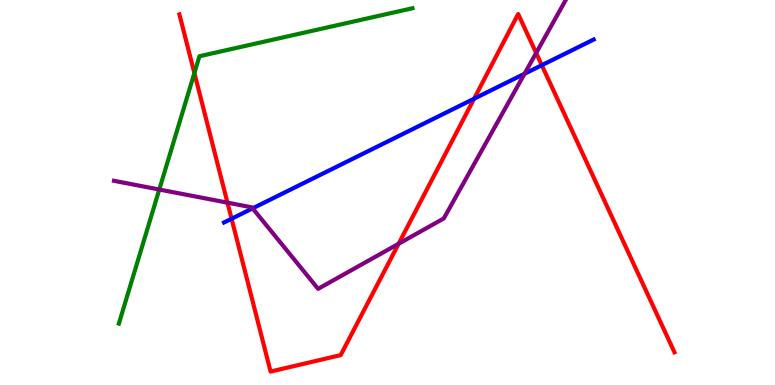[{'lines': ['blue', 'red'], 'intersections': [{'x': 2.99, 'y': 4.32}, {'x': 6.12, 'y': 7.44}, {'x': 6.99, 'y': 8.31}]}, {'lines': ['green', 'red'], 'intersections': [{'x': 2.51, 'y': 8.1}]}, {'lines': ['purple', 'red'], 'intersections': [{'x': 2.94, 'y': 4.74}, {'x': 5.14, 'y': 3.67}, {'x': 6.92, 'y': 8.62}]}, {'lines': ['blue', 'green'], 'intersections': []}, {'lines': ['blue', 'purple'], 'intersections': [{'x': 3.26, 'y': 4.59}, {'x': 6.77, 'y': 8.08}]}, {'lines': ['green', 'purple'], 'intersections': [{'x': 2.06, 'y': 5.08}]}]